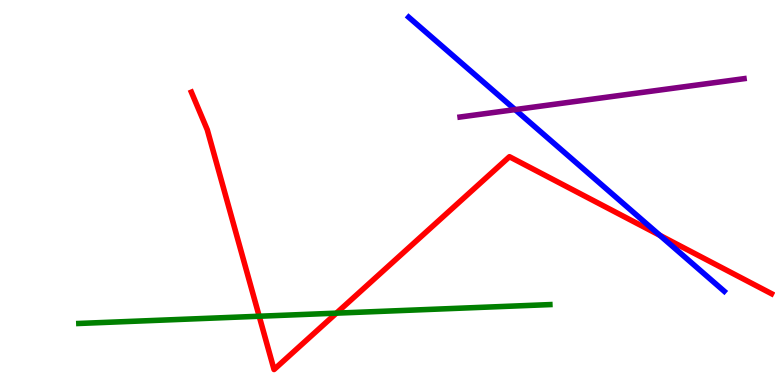[{'lines': ['blue', 'red'], 'intersections': [{'x': 8.51, 'y': 3.89}]}, {'lines': ['green', 'red'], 'intersections': [{'x': 3.34, 'y': 1.79}, {'x': 4.34, 'y': 1.87}]}, {'lines': ['purple', 'red'], 'intersections': []}, {'lines': ['blue', 'green'], 'intersections': []}, {'lines': ['blue', 'purple'], 'intersections': [{'x': 6.65, 'y': 7.15}]}, {'lines': ['green', 'purple'], 'intersections': []}]